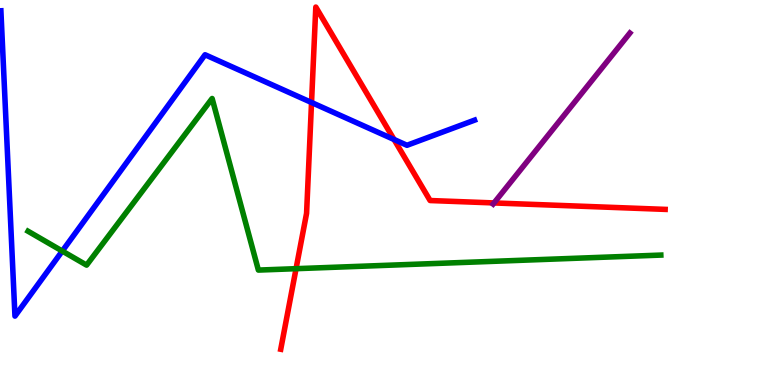[{'lines': ['blue', 'red'], 'intersections': [{'x': 4.02, 'y': 7.34}, {'x': 5.08, 'y': 6.38}]}, {'lines': ['green', 'red'], 'intersections': [{'x': 3.82, 'y': 3.02}]}, {'lines': ['purple', 'red'], 'intersections': [{'x': 6.37, 'y': 4.73}]}, {'lines': ['blue', 'green'], 'intersections': [{'x': 0.804, 'y': 3.48}]}, {'lines': ['blue', 'purple'], 'intersections': []}, {'lines': ['green', 'purple'], 'intersections': []}]